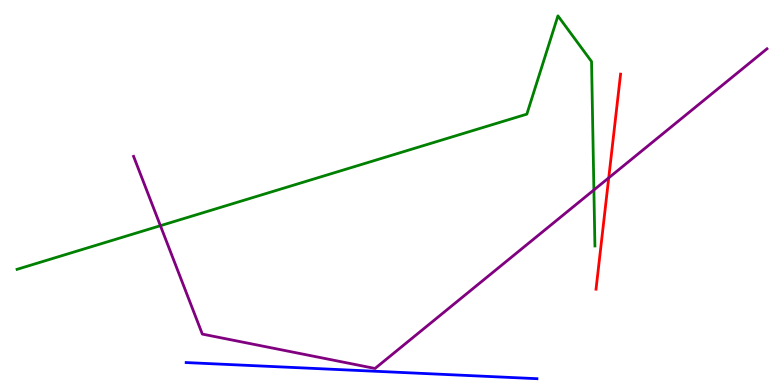[{'lines': ['blue', 'red'], 'intersections': []}, {'lines': ['green', 'red'], 'intersections': []}, {'lines': ['purple', 'red'], 'intersections': [{'x': 7.85, 'y': 5.38}]}, {'lines': ['blue', 'green'], 'intersections': []}, {'lines': ['blue', 'purple'], 'intersections': []}, {'lines': ['green', 'purple'], 'intersections': [{'x': 2.07, 'y': 4.14}, {'x': 7.66, 'y': 5.07}]}]